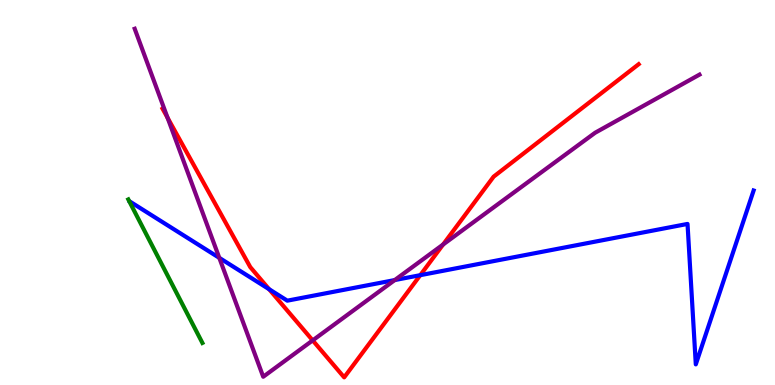[{'lines': ['blue', 'red'], 'intersections': [{'x': 3.47, 'y': 2.49}, {'x': 5.42, 'y': 2.85}]}, {'lines': ['green', 'red'], 'intersections': []}, {'lines': ['purple', 'red'], 'intersections': [{'x': 2.16, 'y': 6.94}, {'x': 4.03, 'y': 1.16}, {'x': 5.72, 'y': 3.65}]}, {'lines': ['blue', 'green'], 'intersections': []}, {'lines': ['blue', 'purple'], 'intersections': [{'x': 2.83, 'y': 3.3}, {'x': 5.09, 'y': 2.73}]}, {'lines': ['green', 'purple'], 'intersections': []}]